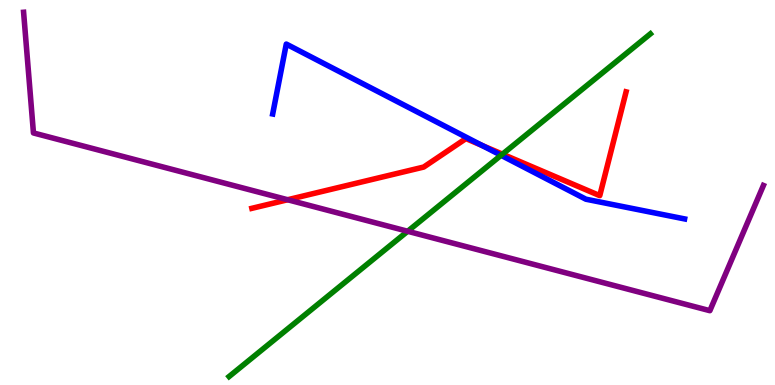[{'lines': ['blue', 'red'], 'intersections': [{'x': 6.22, 'y': 6.22}]}, {'lines': ['green', 'red'], 'intersections': [{'x': 6.48, 'y': 6.0}]}, {'lines': ['purple', 'red'], 'intersections': [{'x': 3.71, 'y': 4.81}]}, {'lines': ['blue', 'green'], 'intersections': [{'x': 6.47, 'y': 5.97}]}, {'lines': ['blue', 'purple'], 'intersections': []}, {'lines': ['green', 'purple'], 'intersections': [{'x': 5.26, 'y': 3.99}]}]